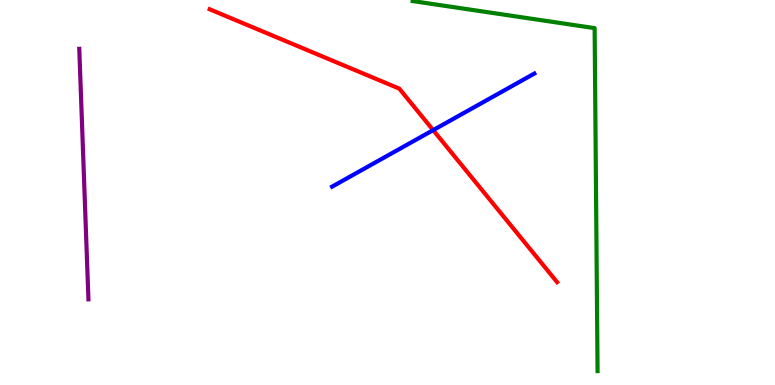[{'lines': ['blue', 'red'], 'intersections': [{'x': 5.59, 'y': 6.62}]}, {'lines': ['green', 'red'], 'intersections': []}, {'lines': ['purple', 'red'], 'intersections': []}, {'lines': ['blue', 'green'], 'intersections': []}, {'lines': ['blue', 'purple'], 'intersections': []}, {'lines': ['green', 'purple'], 'intersections': []}]